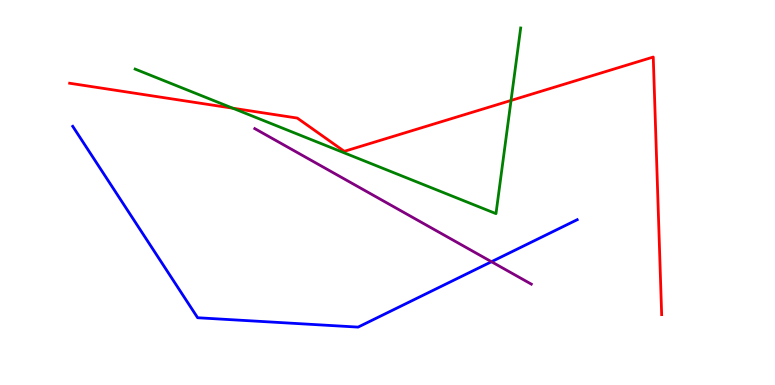[{'lines': ['blue', 'red'], 'intersections': []}, {'lines': ['green', 'red'], 'intersections': [{'x': 3.0, 'y': 7.19}, {'x': 6.59, 'y': 7.39}]}, {'lines': ['purple', 'red'], 'intersections': []}, {'lines': ['blue', 'green'], 'intersections': []}, {'lines': ['blue', 'purple'], 'intersections': [{'x': 6.34, 'y': 3.2}]}, {'lines': ['green', 'purple'], 'intersections': []}]